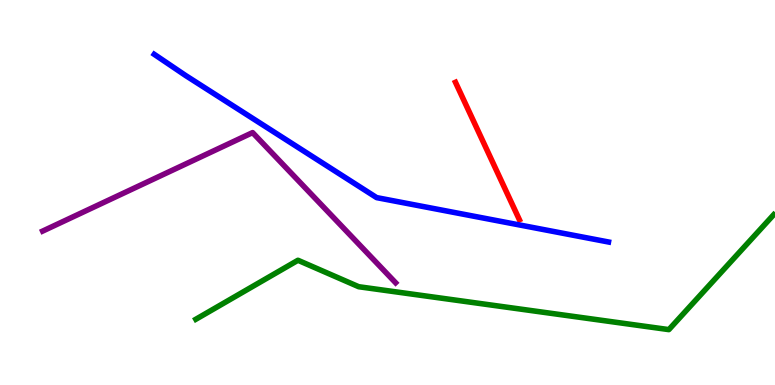[{'lines': ['blue', 'red'], 'intersections': []}, {'lines': ['green', 'red'], 'intersections': []}, {'lines': ['purple', 'red'], 'intersections': []}, {'lines': ['blue', 'green'], 'intersections': []}, {'lines': ['blue', 'purple'], 'intersections': []}, {'lines': ['green', 'purple'], 'intersections': []}]